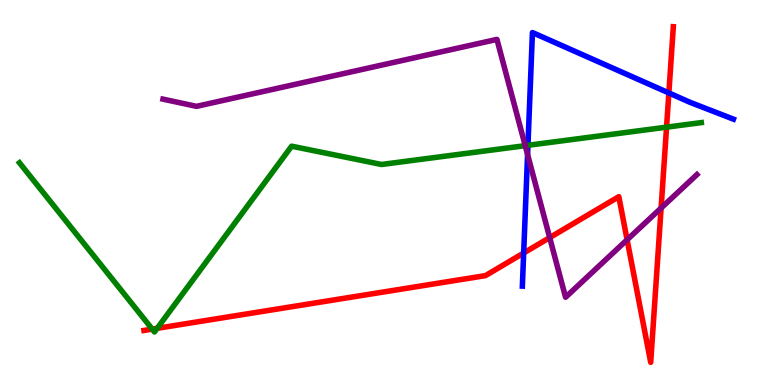[{'lines': ['blue', 'red'], 'intersections': [{'x': 6.76, 'y': 3.43}, {'x': 8.63, 'y': 7.59}]}, {'lines': ['green', 'red'], 'intersections': [{'x': 1.96, 'y': 1.45}, {'x': 2.03, 'y': 1.47}, {'x': 8.6, 'y': 6.7}]}, {'lines': ['purple', 'red'], 'intersections': [{'x': 7.09, 'y': 3.83}, {'x': 8.09, 'y': 3.77}, {'x': 8.53, 'y': 4.6}]}, {'lines': ['blue', 'green'], 'intersections': [{'x': 6.81, 'y': 6.23}]}, {'lines': ['blue', 'purple'], 'intersections': [{'x': 6.81, 'y': 5.99}]}, {'lines': ['green', 'purple'], 'intersections': [{'x': 6.78, 'y': 6.22}]}]